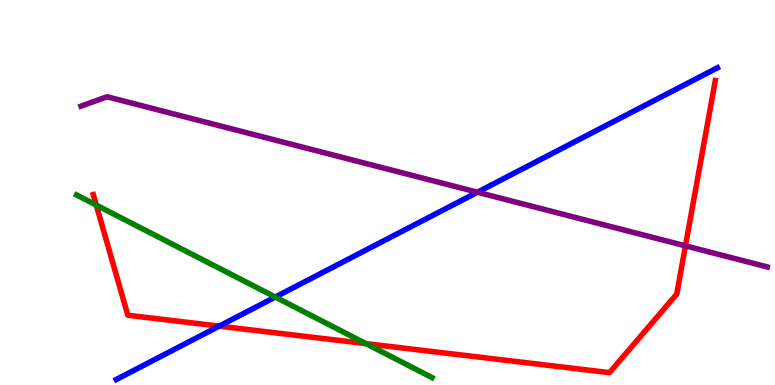[{'lines': ['blue', 'red'], 'intersections': [{'x': 2.83, 'y': 1.53}]}, {'lines': ['green', 'red'], 'intersections': [{'x': 1.24, 'y': 4.67}, {'x': 4.72, 'y': 1.07}]}, {'lines': ['purple', 'red'], 'intersections': [{'x': 8.84, 'y': 3.61}]}, {'lines': ['blue', 'green'], 'intersections': [{'x': 3.55, 'y': 2.28}]}, {'lines': ['blue', 'purple'], 'intersections': [{'x': 6.16, 'y': 5.01}]}, {'lines': ['green', 'purple'], 'intersections': []}]